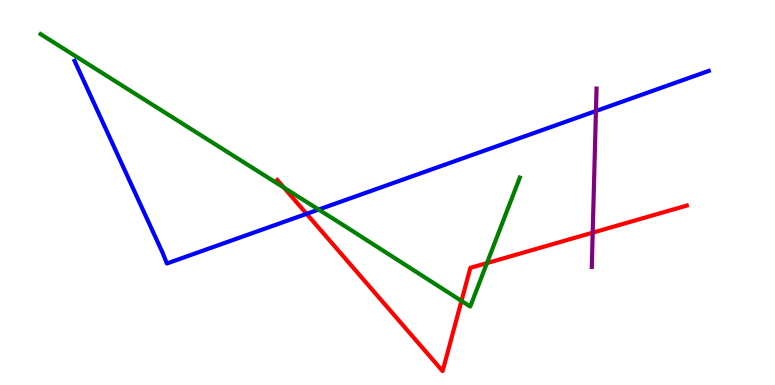[{'lines': ['blue', 'red'], 'intersections': [{'x': 3.96, 'y': 4.45}]}, {'lines': ['green', 'red'], 'intersections': [{'x': 3.66, 'y': 5.13}, {'x': 5.95, 'y': 2.18}, {'x': 6.28, 'y': 3.17}]}, {'lines': ['purple', 'red'], 'intersections': [{'x': 7.65, 'y': 3.96}]}, {'lines': ['blue', 'green'], 'intersections': [{'x': 4.11, 'y': 4.56}]}, {'lines': ['blue', 'purple'], 'intersections': [{'x': 7.69, 'y': 7.12}]}, {'lines': ['green', 'purple'], 'intersections': []}]